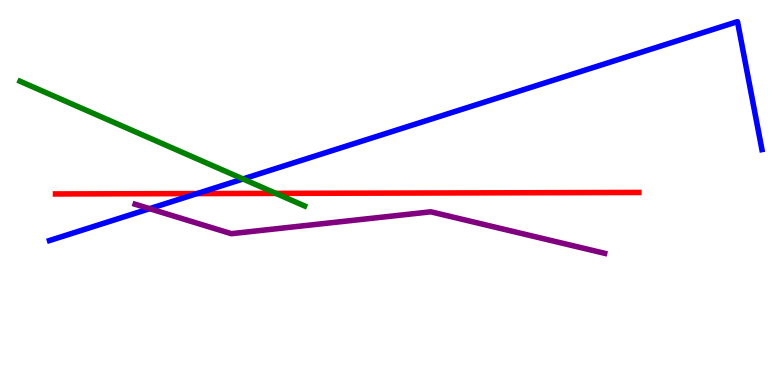[{'lines': ['blue', 'red'], 'intersections': [{'x': 2.54, 'y': 4.97}]}, {'lines': ['green', 'red'], 'intersections': [{'x': 3.56, 'y': 4.98}]}, {'lines': ['purple', 'red'], 'intersections': []}, {'lines': ['blue', 'green'], 'intersections': [{'x': 3.14, 'y': 5.35}]}, {'lines': ['blue', 'purple'], 'intersections': [{'x': 1.93, 'y': 4.58}]}, {'lines': ['green', 'purple'], 'intersections': []}]